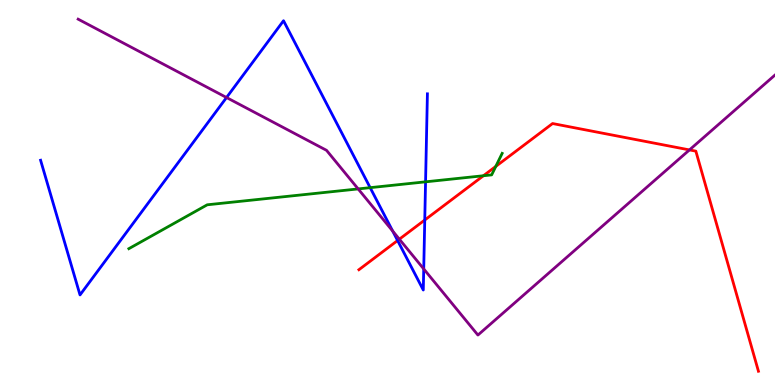[{'lines': ['blue', 'red'], 'intersections': [{'x': 5.13, 'y': 3.75}, {'x': 5.48, 'y': 4.29}]}, {'lines': ['green', 'red'], 'intersections': [{'x': 6.24, 'y': 5.44}, {'x': 6.4, 'y': 5.68}]}, {'lines': ['purple', 'red'], 'intersections': [{'x': 5.15, 'y': 3.79}, {'x': 8.9, 'y': 6.11}]}, {'lines': ['blue', 'green'], 'intersections': [{'x': 4.78, 'y': 5.13}, {'x': 5.49, 'y': 5.28}]}, {'lines': ['blue', 'purple'], 'intersections': [{'x': 2.92, 'y': 7.47}, {'x': 5.07, 'y': 4.0}, {'x': 5.47, 'y': 3.01}]}, {'lines': ['green', 'purple'], 'intersections': [{'x': 4.62, 'y': 5.09}]}]